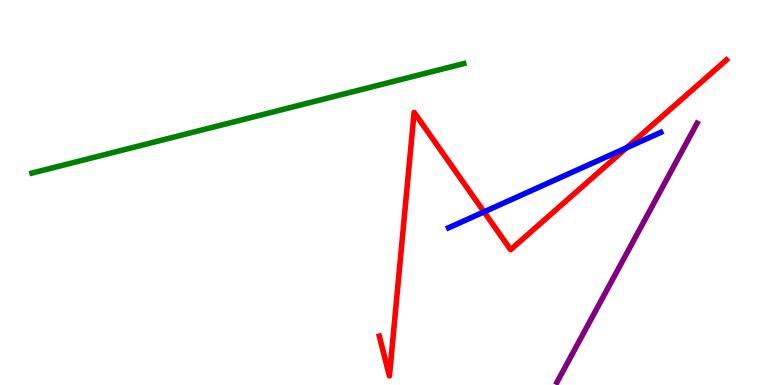[{'lines': ['blue', 'red'], 'intersections': [{'x': 6.25, 'y': 4.5}, {'x': 8.08, 'y': 6.16}]}, {'lines': ['green', 'red'], 'intersections': []}, {'lines': ['purple', 'red'], 'intersections': []}, {'lines': ['blue', 'green'], 'intersections': []}, {'lines': ['blue', 'purple'], 'intersections': []}, {'lines': ['green', 'purple'], 'intersections': []}]